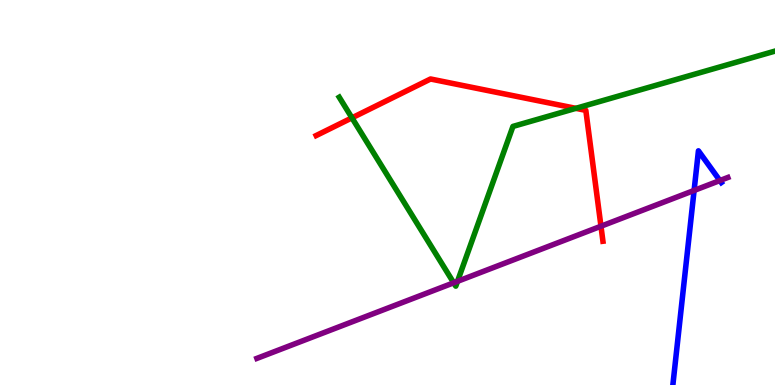[{'lines': ['blue', 'red'], 'intersections': []}, {'lines': ['green', 'red'], 'intersections': [{'x': 4.54, 'y': 6.94}, {'x': 7.43, 'y': 7.19}]}, {'lines': ['purple', 'red'], 'intersections': [{'x': 7.75, 'y': 4.12}]}, {'lines': ['blue', 'green'], 'intersections': []}, {'lines': ['blue', 'purple'], 'intersections': [{'x': 8.96, 'y': 5.05}, {'x': 9.29, 'y': 5.31}]}, {'lines': ['green', 'purple'], 'intersections': [{'x': 5.85, 'y': 2.65}, {'x': 5.9, 'y': 2.69}]}]